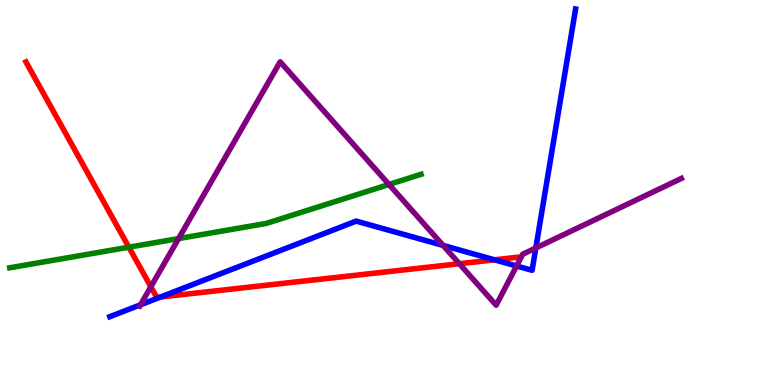[{'lines': ['blue', 'red'], 'intersections': [{'x': 2.07, 'y': 2.29}, {'x': 6.38, 'y': 3.25}]}, {'lines': ['green', 'red'], 'intersections': [{'x': 1.66, 'y': 3.58}]}, {'lines': ['purple', 'red'], 'intersections': [{'x': 1.95, 'y': 2.55}, {'x': 5.93, 'y': 3.15}]}, {'lines': ['blue', 'green'], 'intersections': []}, {'lines': ['blue', 'purple'], 'intersections': [{'x': 1.81, 'y': 2.08}, {'x': 5.72, 'y': 3.63}, {'x': 6.67, 'y': 3.09}, {'x': 6.91, 'y': 3.56}]}, {'lines': ['green', 'purple'], 'intersections': [{'x': 2.3, 'y': 3.8}, {'x': 5.02, 'y': 5.21}]}]